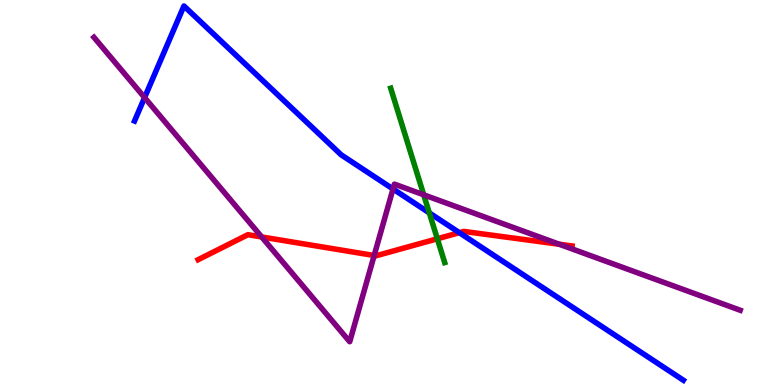[{'lines': ['blue', 'red'], 'intersections': [{'x': 5.93, 'y': 3.96}]}, {'lines': ['green', 'red'], 'intersections': [{'x': 5.64, 'y': 3.8}]}, {'lines': ['purple', 'red'], 'intersections': [{'x': 3.38, 'y': 3.85}, {'x': 4.83, 'y': 3.36}, {'x': 7.22, 'y': 3.66}]}, {'lines': ['blue', 'green'], 'intersections': [{'x': 5.54, 'y': 4.47}]}, {'lines': ['blue', 'purple'], 'intersections': [{'x': 1.87, 'y': 7.47}, {'x': 5.07, 'y': 5.09}]}, {'lines': ['green', 'purple'], 'intersections': [{'x': 5.47, 'y': 4.94}]}]